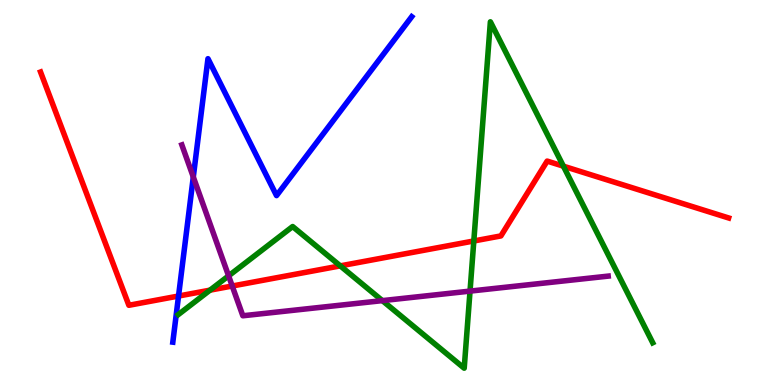[{'lines': ['blue', 'red'], 'intersections': [{'x': 2.3, 'y': 2.31}]}, {'lines': ['green', 'red'], 'intersections': [{'x': 2.71, 'y': 2.46}, {'x': 4.39, 'y': 3.09}, {'x': 6.11, 'y': 3.74}, {'x': 7.27, 'y': 5.68}]}, {'lines': ['purple', 'red'], 'intersections': [{'x': 3.0, 'y': 2.57}]}, {'lines': ['blue', 'green'], 'intersections': []}, {'lines': ['blue', 'purple'], 'intersections': [{'x': 2.49, 'y': 5.4}]}, {'lines': ['green', 'purple'], 'intersections': [{'x': 2.95, 'y': 2.83}, {'x': 4.93, 'y': 2.19}, {'x': 6.06, 'y': 2.44}]}]